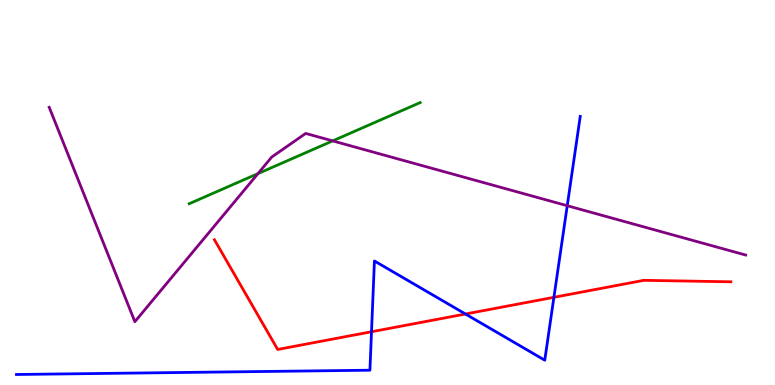[{'lines': ['blue', 'red'], 'intersections': [{'x': 4.79, 'y': 1.38}, {'x': 6.01, 'y': 1.84}, {'x': 7.15, 'y': 2.28}]}, {'lines': ['green', 'red'], 'intersections': []}, {'lines': ['purple', 'red'], 'intersections': []}, {'lines': ['blue', 'green'], 'intersections': []}, {'lines': ['blue', 'purple'], 'intersections': [{'x': 7.32, 'y': 4.66}]}, {'lines': ['green', 'purple'], 'intersections': [{'x': 3.33, 'y': 5.49}, {'x': 4.29, 'y': 6.34}]}]